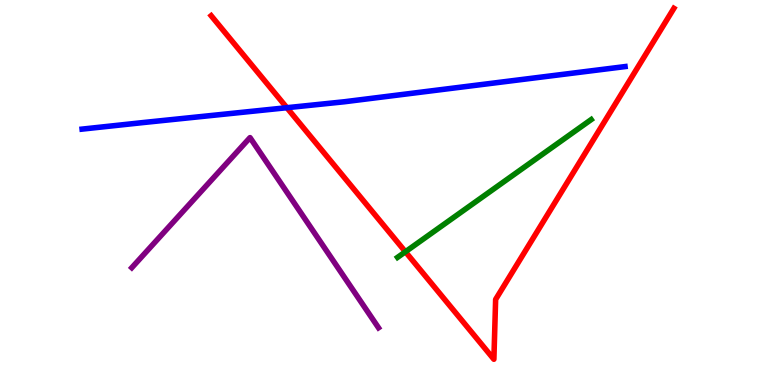[{'lines': ['blue', 'red'], 'intersections': [{'x': 3.7, 'y': 7.2}]}, {'lines': ['green', 'red'], 'intersections': [{'x': 5.23, 'y': 3.46}]}, {'lines': ['purple', 'red'], 'intersections': []}, {'lines': ['blue', 'green'], 'intersections': []}, {'lines': ['blue', 'purple'], 'intersections': []}, {'lines': ['green', 'purple'], 'intersections': []}]